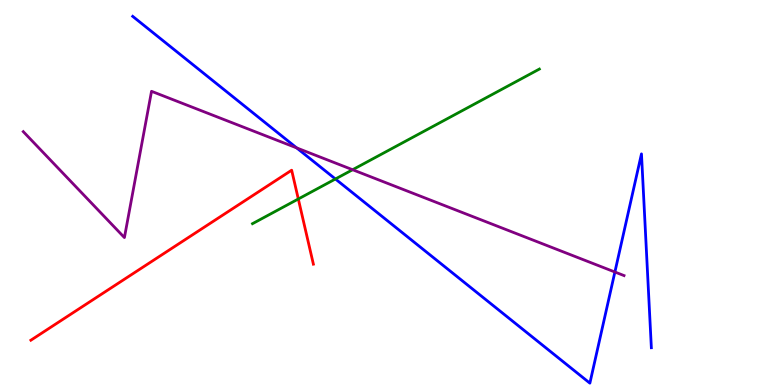[{'lines': ['blue', 'red'], 'intersections': []}, {'lines': ['green', 'red'], 'intersections': [{'x': 3.85, 'y': 4.83}]}, {'lines': ['purple', 'red'], 'intersections': []}, {'lines': ['blue', 'green'], 'intersections': [{'x': 4.33, 'y': 5.35}]}, {'lines': ['blue', 'purple'], 'intersections': [{'x': 3.83, 'y': 6.16}, {'x': 7.93, 'y': 2.93}]}, {'lines': ['green', 'purple'], 'intersections': [{'x': 4.55, 'y': 5.59}]}]